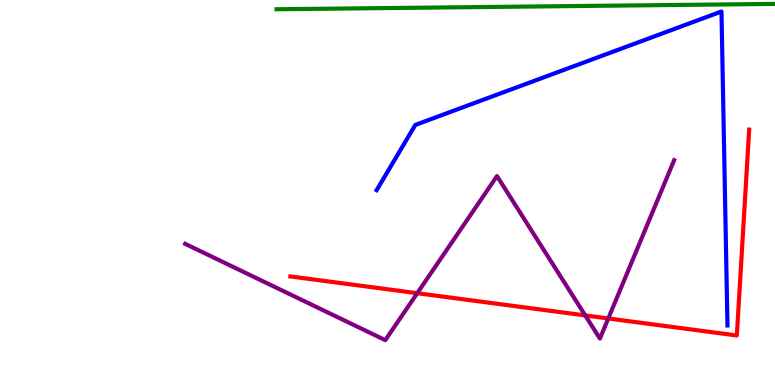[{'lines': ['blue', 'red'], 'intersections': []}, {'lines': ['green', 'red'], 'intersections': []}, {'lines': ['purple', 'red'], 'intersections': [{'x': 5.38, 'y': 2.38}, {'x': 7.55, 'y': 1.81}, {'x': 7.85, 'y': 1.73}]}, {'lines': ['blue', 'green'], 'intersections': []}, {'lines': ['blue', 'purple'], 'intersections': []}, {'lines': ['green', 'purple'], 'intersections': []}]